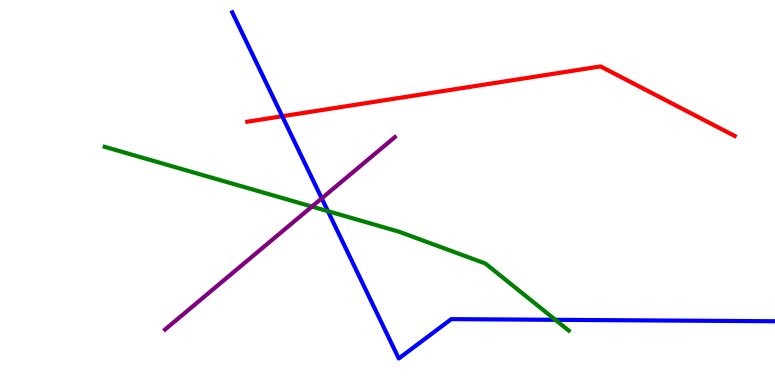[{'lines': ['blue', 'red'], 'intersections': [{'x': 3.64, 'y': 6.98}]}, {'lines': ['green', 'red'], 'intersections': []}, {'lines': ['purple', 'red'], 'intersections': []}, {'lines': ['blue', 'green'], 'intersections': [{'x': 4.23, 'y': 4.51}, {'x': 7.17, 'y': 1.69}]}, {'lines': ['blue', 'purple'], 'intersections': [{'x': 4.15, 'y': 4.85}]}, {'lines': ['green', 'purple'], 'intersections': [{'x': 4.02, 'y': 4.63}]}]